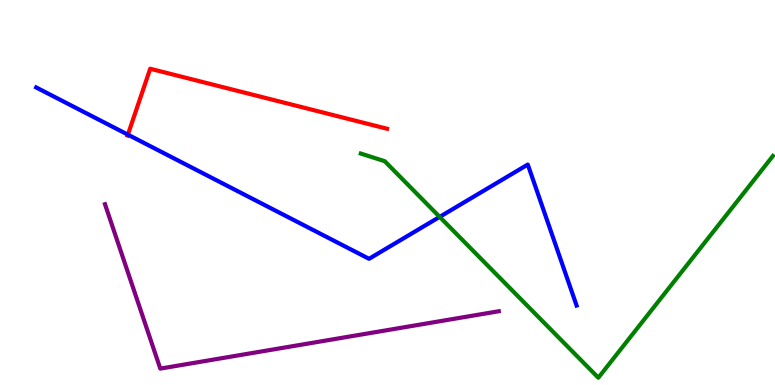[{'lines': ['blue', 'red'], 'intersections': [{'x': 1.65, 'y': 6.5}]}, {'lines': ['green', 'red'], 'intersections': []}, {'lines': ['purple', 'red'], 'intersections': []}, {'lines': ['blue', 'green'], 'intersections': [{'x': 5.67, 'y': 4.37}]}, {'lines': ['blue', 'purple'], 'intersections': []}, {'lines': ['green', 'purple'], 'intersections': []}]